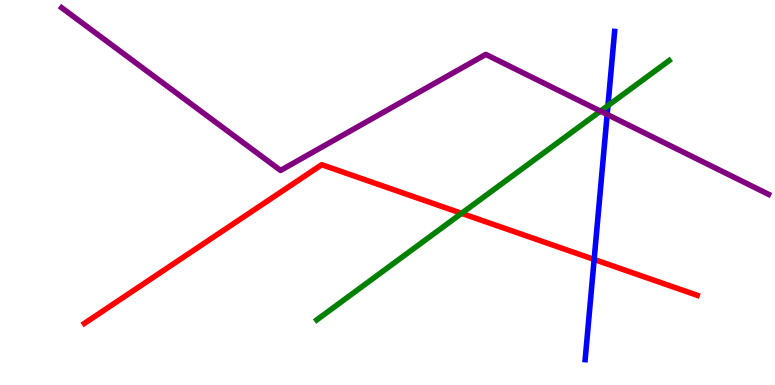[{'lines': ['blue', 'red'], 'intersections': [{'x': 7.67, 'y': 3.26}]}, {'lines': ['green', 'red'], 'intersections': [{'x': 5.96, 'y': 4.46}]}, {'lines': ['purple', 'red'], 'intersections': []}, {'lines': ['blue', 'green'], 'intersections': [{'x': 7.84, 'y': 7.26}]}, {'lines': ['blue', 'purple'], 'intersections': [{'x': 7.83, 'y': 7.03}]}, {'lines': ['green', 'purple'], 'intersections': [{'x': 7.75, 'y': 7.11}]}]